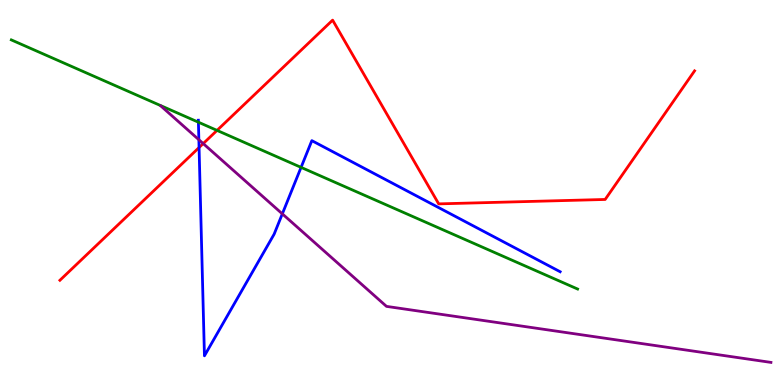[{'lines': ['blue', 'red'], 'intersections': [{'x': 2.57, 'y': 6.17}]}, {'lines': ['green', 'red'], 'intersections': [{'x': 2.8, 'y': 6.61}]}, {'lines': ['purple', 'red'], 'intersections': [{'x': 2.62, 'y': 6.27}]}, {'lines': ['blue', 'green'], 'intersections': [{'x': 2.56, 'y': 6.83}, {'x': 3.88, 'y': 5.65}]}, {'lines': ['blue', 'purple'], 'intersections': [{'x': 2.57, 'y': 6.37}, {'x': 3.64, 'y': 4.45}]}, {'lines': ['green', 'purple'], 'intersections': []}]